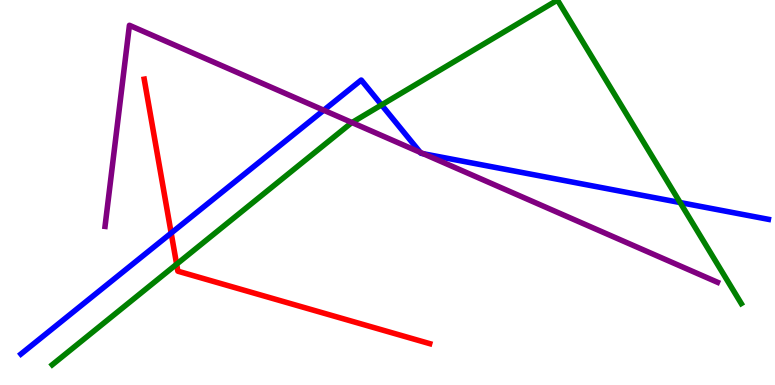[{'lines': ['blue', 'red'], 'intersections': [{'x': 2.21, 'y': 3.95}]}, {'lines': ['green', 'red'], 'intersections': [{'x': 2.28, 'y': 3.14}]}, {'lines': ['purple', 'red'], 'intersections': []}, {'lines': ['blue', 'green'], 'intersections': [{'x': 4.92, 'y': 7.27}, {'x': 8.78, 'y': 4.74}]}, {'lines': ['blue', 'purple'], 'intersections': [{'x': 4.18, 'y': 7.14}, {'x': 5.42, 'y': 6.04}, {'x': 5.46, 'y': 6.01}]}, {'lines': ['green', 'purple'], 'intersections': [{'x': 4.54, 'y': 6.82}]}]